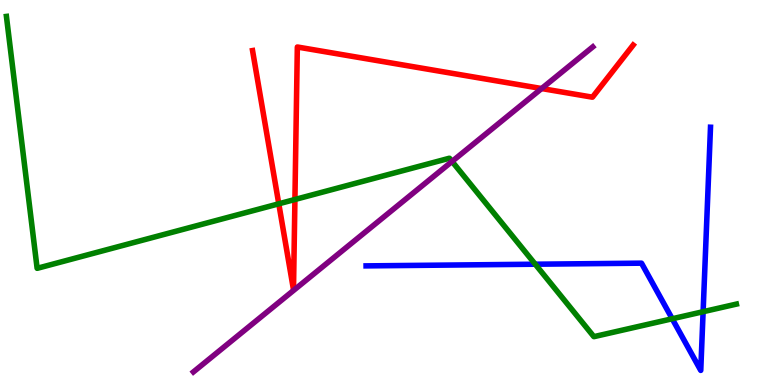[{'lines': ['blue', 'red'], 'intersections': []}, {'lines': ['green', 'red'], 'intersections': [{'x': 3.6, 'y': 4.71}, {'x': 3.81, 'y': 4.82}]}, {'lines': ['purple', 'red'], 'intersections': [{'x': 6.99, 'y': 7.7}]}, {'lines': ['blue', 'green'], 'intersections': [{'x': 6.91, 'y': 3.14}, {'x': 8.67, 'y': 1.72}, {'x': 9.07, 'y': 1.9}]}, {'lines': ['blue', 'purple'], 'intersections': []}, {'lines': ['green', 'purple'], 'intersections': [{'x': 5.83, 'y': 5.81}]}]